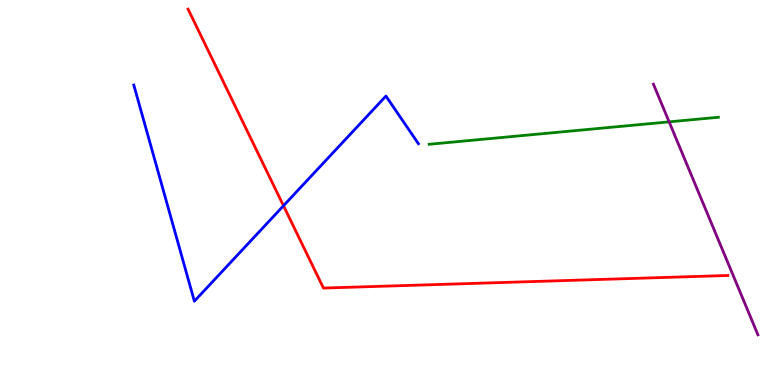[{'lines': ['blue', 'red'], 'intersections': [{'x': 3.66, 'y': 4.66}]}, {'lines': ['green', 'red'], 'intersections': []}, {'lines': ['purple', 'red'], 'intersections': []}, {'lines': ['blue', 'green'], 'intersections': []}, {'lines': ['blue', 'purple'], 'intersections': []}, {'lines': ['green', 'purple'], 'intersections': [{'x': 8.63, 'y': 6.83}]}]